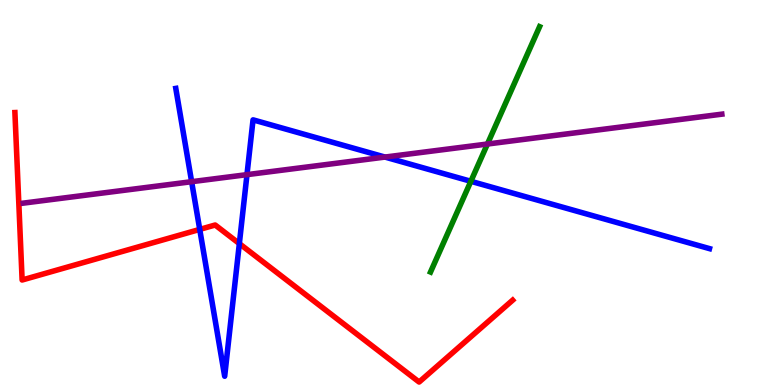[{'lines': ['blue', 'red'], 'intersections': [{'x': 2.58, 'y': 4.04}, {'x': 3.09, 'y': 3.67}]}, {'lines': ['green', 'red'], 'intersections': []}, {'lines': ['purple', 'red'], 'intersections': []}, {'lines': ['blue', 'green'], 'intersections': [{'x': 6.08, 'y': 5.29}]}, {'lines': ['blue', 'purple'], 'intersections': [{'x': 2.47, 'y': 5.28}, {'x': 3.19, 'y': 5.46}, {'x': 4.97, 'y': 5.92}]}, {'lines': ['green', 'purple'], 'intersections': [{'x': 6.29, 'y': 6.26}]}]